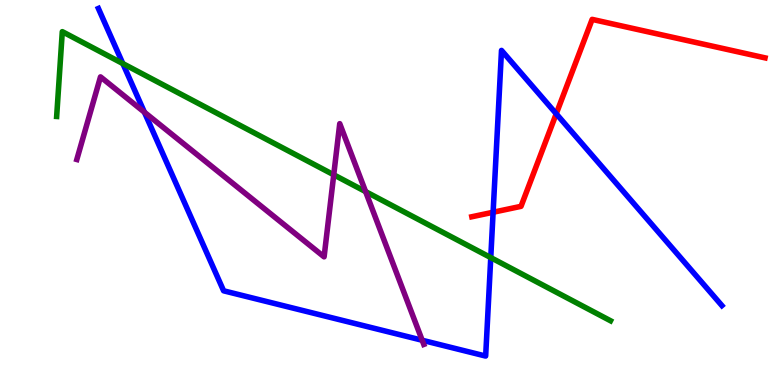[{'lines': ['blue', 'red'], 'intersections': [{'x': 6.36, 'y': 4.49}, {'x': 7.18, 'y': 7.04}]}, {'lines': ['green', 'red'], 'intersections': []}, {'lines': ['purple', 'red'], 'intersections': []}, {'lines': ['blue', 'green'], 'intersections': [{'x': 1.58, 'y': 8.35}, {'x': 6.33, 'y': 3.31}]}, {'lines': ['blue', 'purple'], 'intersections': [{'x': 1.86, 'y': 7.09}, {'x': 5.45, 'y': 1.16}]}, {'lines': ['green', 'purple'], 'intersections': [{'x': 4.31, 'y': 5.46}, {'x': 4.72, 'y': 5.02}]}]